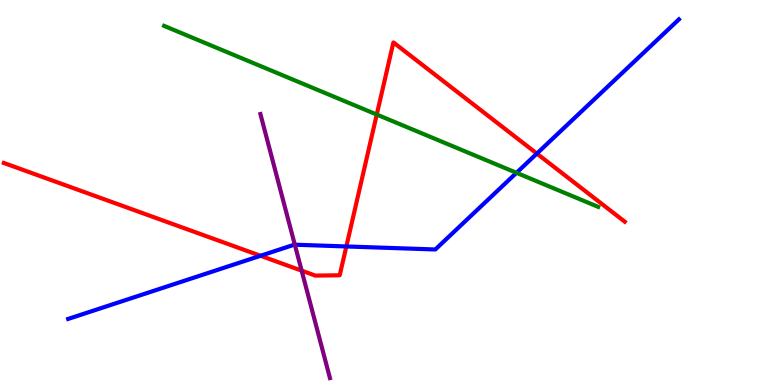[{'lines': ['blue', 'red'], 'intersections': [{'x': 3.36, 'y': 3.36}, {'x': 4.47, 'y': 3.6}, {'x': 6.93, 'y': 6.01}]}, {'lines': ['green', 'red'], 'intersections': [{'x': 4.86, 'y': 7.02}]}, {'lines': ['purple', 'red'], 'intersections': [{'x': 3.89, 'y': 2.97}]}, {'lines': ['blue', 'green'], 'intersections': [{'x': 6.66, 'y': 5.51}]}, {'lines': ['blue', 'purple'], 'intersections': [{'x': 3.8, 'y': 3.64}]}, {'lines': ['green', 'purple'], 'intersections': []}]